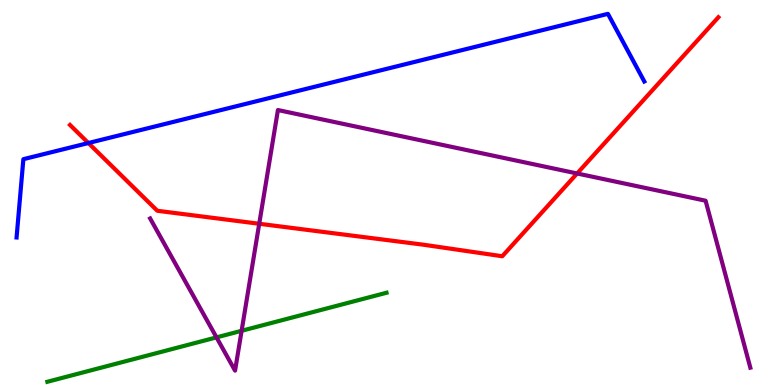[{'lines': ['blue', 'red'], 'intersections': [{'x': 1.14, 'y': 6.29}]}, {'lines': ['green', 'red'], 'intersections': []}, {'lines': ['purple', 'red'], 'intersections': [{'x': 3.34, 'y': 4.19}, {'x': 7.45, 'y': 5.49}]}, {'lines': ['blue', 'green'], 'intersections': []}, {'lines': ['blue', 'purple'], 'intersections': []}, {'lines': ['green', 'purple'], 'intersections': [{'x': 2.79, 'y': 1.24}, {'x': 3.12, 'y': 1.41}]}]